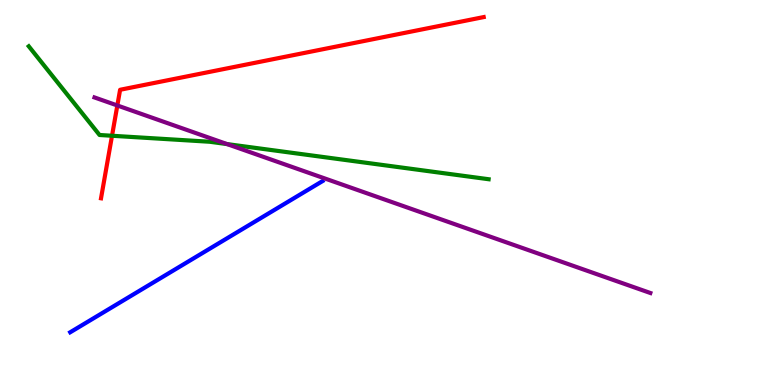[{'lines': ['blue', 'red'], 'intersections': []}, {'lines': ['green', 'red'], 'intersections': [{'x': 1.45, 'y': 6.47}]}, {'lines': ['purple', 'red'], 'intersections': [{'x': 1.51, 'y': 7.26}]}, {'lines': ['blue', 'green'], 'intersections': []}, {'lines': ['blue', 'purple'], 'intersections': []}, {'lines': ['green', 'purple'], 'intersections': [{'x': 2.93, 'y': 6.26}]}]